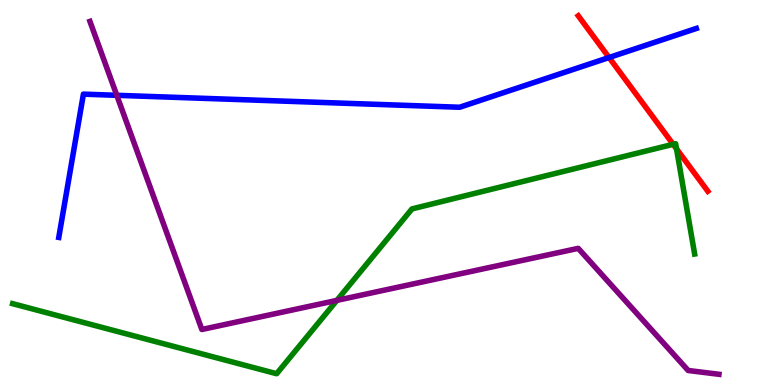[{'lines': ['blue', 'red'], 'intersections': [{'x': 7.86, 'y': 8.51}]}, {'lines': ['green', 'red'], 'intersections': [{'x': 8.69, 'y': 6.25}, {'x': 8.73, 'y': 6.13}]}, {'lines': ['purple', 'red'], 'intersections': []}, {'lines': ['blue', 'green'], 'intersections': []}, {'lines': ['blue', 'purple'], 'intersections': [{'x': 1.51, 'y': 7.52}]}, {'lines': ['green', 'purple'], 'intersections': [{'x': 4.35, 'y': 2.2}]}]